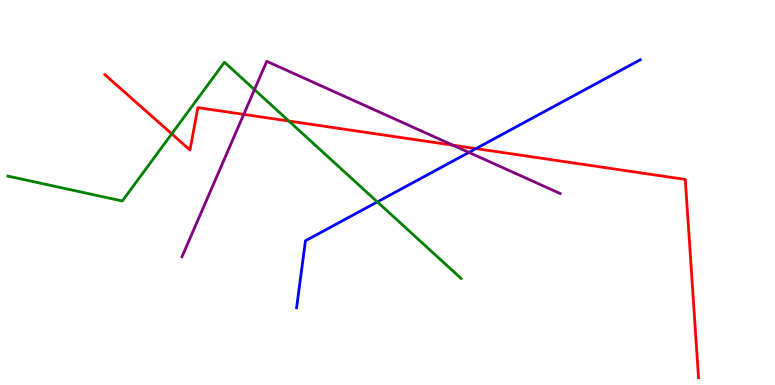[{'lines': ['blue', 'red'], 'intersections': [{'x': 6.14, 'y': 6.14}]}, {'lines': ['green', 'red'], 'intersections': [{'x': 2.22, 'y': 6.52}, {'x': 3.73, 'y': 6.86}]}, {'lines': ['purple', 'red'], 'intersections': [{'x': 3.15, 'y': 7.03}, {'x': 5.84, 'y': 6.23}]}, {'lines': ['blue', 'green'], 'intersections': [{'x': 4.87, 'y': 4.76}]}, {'lines': ['blue', 'purple'], 'intersections': [{'x': 6.05, 'y': 6.04}]}, {'lines': ['green', 'purple'], 'intersections': [{'x': 3.28, 'y': 7.67}]}]